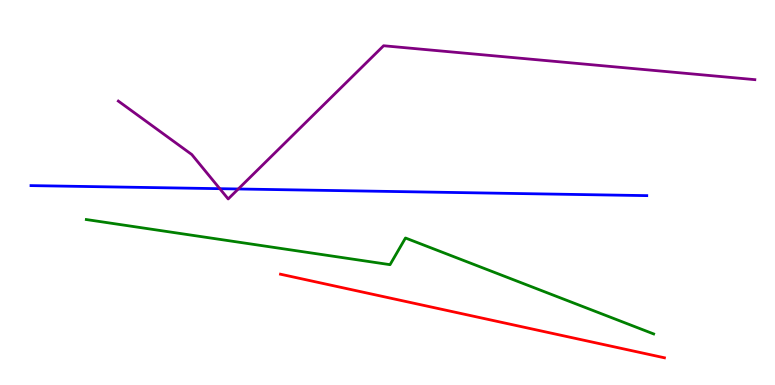[{'lines': ['blue', 'red'], 'intersections': []}, {'lines': ['green', 'red'], 'intersections': []}, {'lines': ['purple', 'red'], 'intersections': []}, {'lines': ['blue', 'green'], 'intersections': []}, {'lines': ['blue', 'purple'], 'intersections': [{'x': 2.84, 'y': 5.1}, {'x': 3.07, 'y': 5.09}]}, {'lines': ['green', 'purple'], 'intersections': []}]